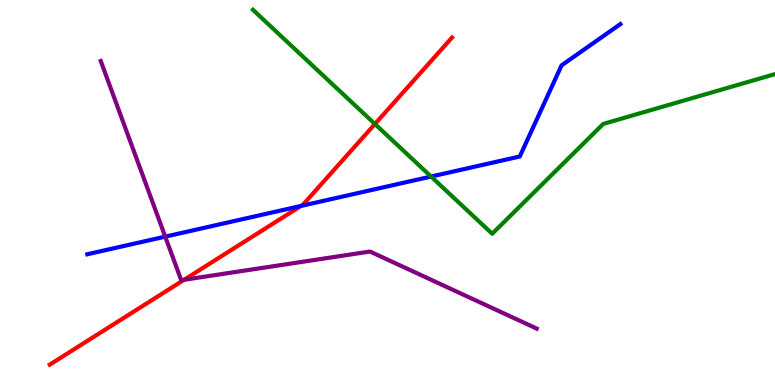[{'lines': ['blue', 'red'], 'intersections': [{'x': 3.88, 'y': 4.65}]}, {'lines': ['green', 'red'], 'intersections': [{'x': 4.84, 'y': 6.78}]}, {'lines': ['purple', 'red'], 'intersections': [{'x': 2.38, 'y': 2.73}]}, {'lines': ['blue', 'green'], 'intersections': [{'x': 5.56, 'y': 5.41}]}, {'lines': ['blue', 'purple'], 'intersections': [{'x': 2.13, 'y': 3.85}]}, {'lines': ['green', 'purple'], 'intersections': []}]